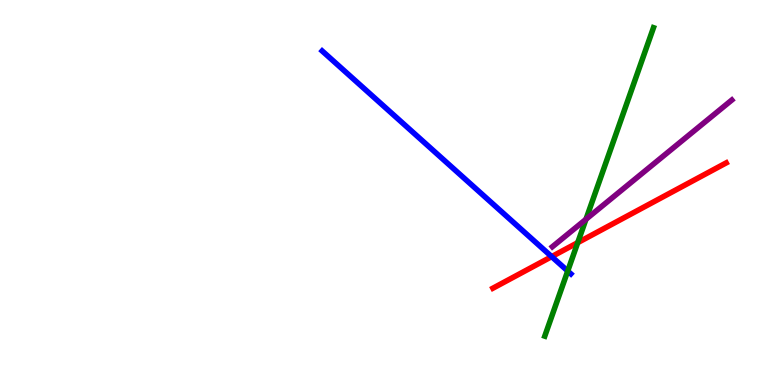[{'lines': ['blue', 'red'], 'intersections': [{'x': 7.12, 'y': 3.33}]}, {'lines': ['green', 'red'], 'intersections': [{'x': 7.45, 'y': 3.7}]}, {'lines': ['purple', 'red'], 'intersections': []}, {'lines': ['blue', 'green'], 'intersections': [{'x': 7.33, 'y': 2.96}]}, {'lines': ['blue', 'purple'], 'intersections': []}, {'lines': ['green', 'purple'], 'intersections': [{'x': 7.56, 'y': 4.3}]}]